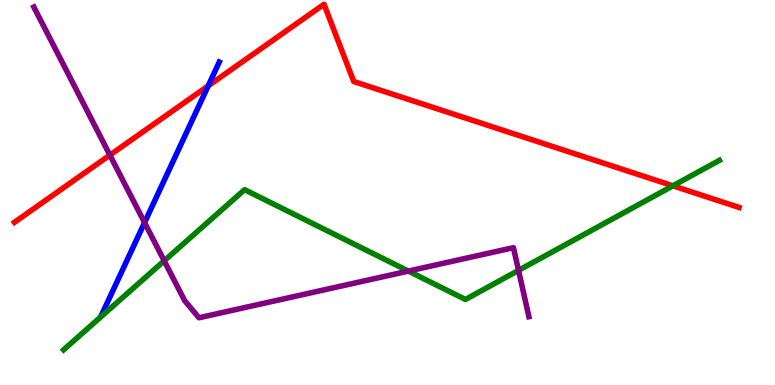[{'lines': ['blue', 'red'], 'intersections': [{'x': 2.69, 'y': 7.77}]}, {'lines': ['green', 'red'], 'intersections': [{'x': 8.68, 'y': 5.17}]}, {'lines': ['purple', 'red'], 'intersections': [{'x': 1.42, 'y': 5.97}]}, {'lines': ['blue', 'green'], 'intersections': []}, {'lines': ['blue', 'purple'], 'intersections': [{'x': 1.87, 'y': 4.22}]}, {'lines': ['green', 'purple'], 'intersections': [{'x': 2.12, 'y': 3.23}, {'x': 5.27, 'y': 2.96}, {'x': 6.69, 'y': 2.98}]}]